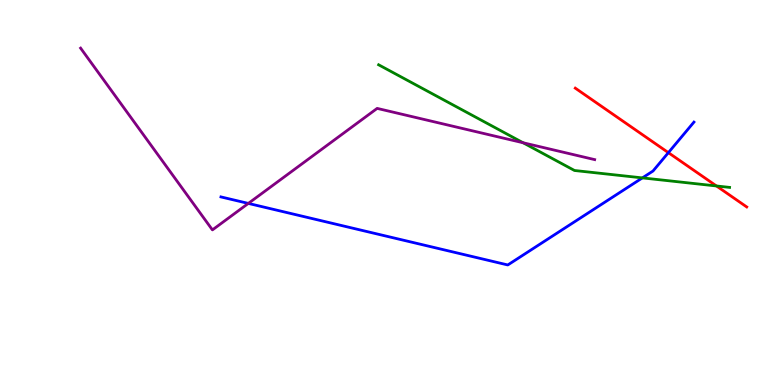[{'lines': ['blue', 'red'], 'intersections': [{'x': 8.62, 'y': 6.03}]}, {'lines': ['green', 'red'], 'intersections': [{'x': 9.24, 'y': 5.17}]}, {'lines': ['purple', 'red'], 'intersections': []}, {'lines': ['blue', 'green'], 'intersections': [{'x': 8.29, 'y': 5.38}]}, {'lines': ['blue', 'purple'], 'intersections': [{'x': 3.2, 'y': 4.72}]}, {'lines': ['green', 'purple'], 'intersections': [{'x': 6.75, 'y': 6.29}]}]